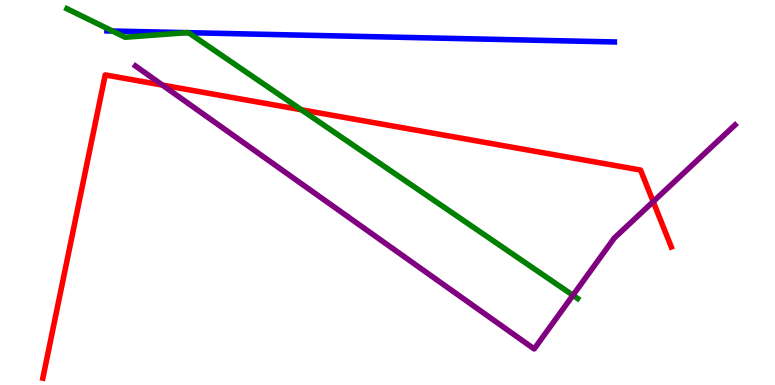[{'lines': ['blue', 'red'], 'intersections': []}, {'lines': ['green', 'red'], 'intersections': [{'x': 3.89, 'y': 7.15}]}, {'lines': ['purple', 'red'], 'intersections': [{'x': 2.1, 'y': 7.79}, {'x': 8.43, 'y': 4.76}]}, {'lines': ['blue', 'green'], 'intersections': [{'x': 1.45, 'y': 9.19}, {'x': 2.41, 'y': 9.15}, {'x': 2.43, 'y': 9.15}]}, {'lines': ['blue', 'purple'], 'intersections': []}, {'lines': ['green', 'purple'], 'intersections': [{'x': 7.39, 'y': 2.33}]}]